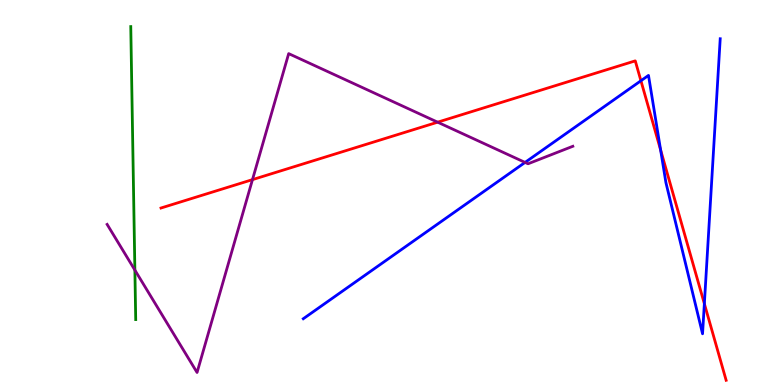[{'lines': ['blue', 'red'], 'intersections': [{'x': 8.27, 'y': 7.9}, {'x': 8.52, 'y': 6.11}, {'x': 9.09, 'y': 2.11}]}, {'lines': ['green', 'red'], 'intersections': []}, {'lines': ['purple', 'red'], 'intersections': [{'x': 3.26, 'y': 5.33}, {'x': 5.65, 'y': 6.83}]}, {'lines': ['blue', 'green'], 'intersections': []}, {'lines': ['blue', 'purple'], 'intersections': [{'x': 6.77, 'y': 5.78}]}, {'lines': ['green', 'purple'], 'intersections': [{'x': 1.74, 'y': 2.98}]}]